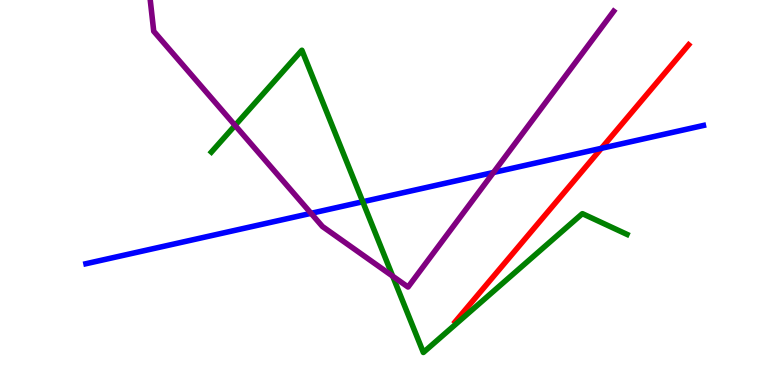[{'lines': ['blue', 'red'], 'intersections': [{'x': 7.76, 'y': 6.15}]}, {'lines': ['green', 'red'], 'intersections': []}, {'lines': ['purple', 'red'], 'intersections': []}, {'lines': ['blue', 'green'], 'intersections': [{'x': 4.68, 'y': 4.76}]}, {'lines': ['blue', 'purple'], 'intersections': [{'x': 4.01, 'y': 4.46}, {'x': 6.37, 'y': 5.52}]}, {'lines': ['green', 'purple'], 'intersections': [{'x': 3.03, 'y': 6.74}, {'x': 5.07, 'y': 2.83}]}]